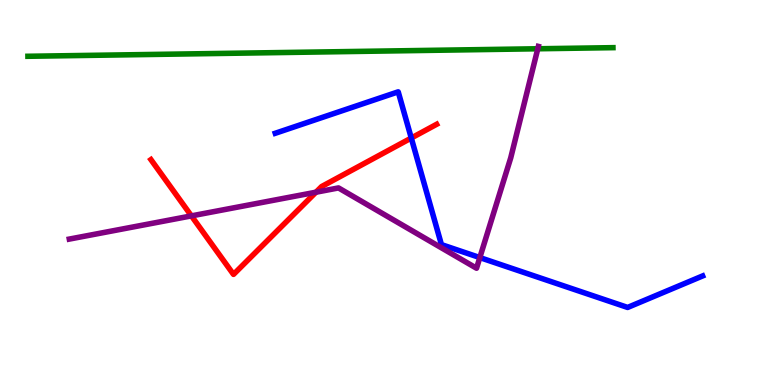[{'lines': ['blue', 'red'], 'intersections': [{'x': 5.31, 'y': 6.42}]}, {'lines': ['green', 'red'], 'intersections': []}, {'lines': ['purple', 'red'], 'intersections': [{'x': 2.47, 'y': 4.39}, {'x': 4.08, 'y': 5.01}]}, {'lines': ['blue', 'green'], 'intersections': []}, {'lines': ['blue', 'purple'], 'intersections': [{'x': 6.19, 'y': 3.31}]}, {'lines': ['green', 'purple'], 'intersections': [{'x': 6.94, 'y': 8.73}]}]